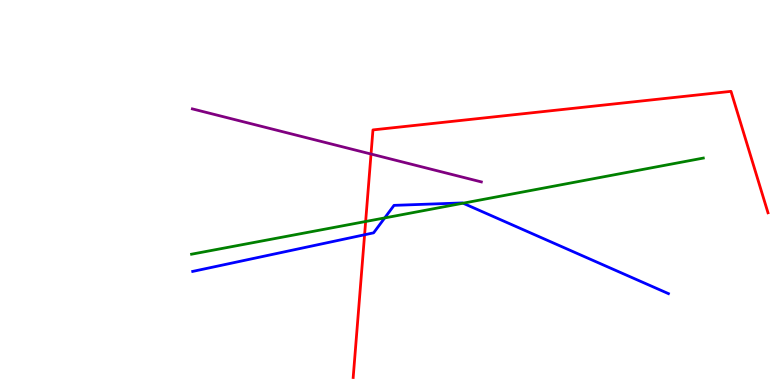[{'lines': ['blue', 'red'], 'intersections': [{'x': 4.7, 'y': 3.9}]}, {'lines': ['green', 'red'], 'intersections': [{'x': 4.72, 'y': 4.25}]}, {'lines': ['purple', 'red'], 'intersections': [{'x': 4.79, 'y': 6.0}]}, {'lines': ['blue', 'green'], 'intersections': [{'x': 4.96, 'y': 4.34}, {'x': 5.97, 'y': 4.72}]}, {'lines': ['blue', 'purple'], 'intersections': []}, {'lines': ['green', 'purple'], 'intersections': []}]